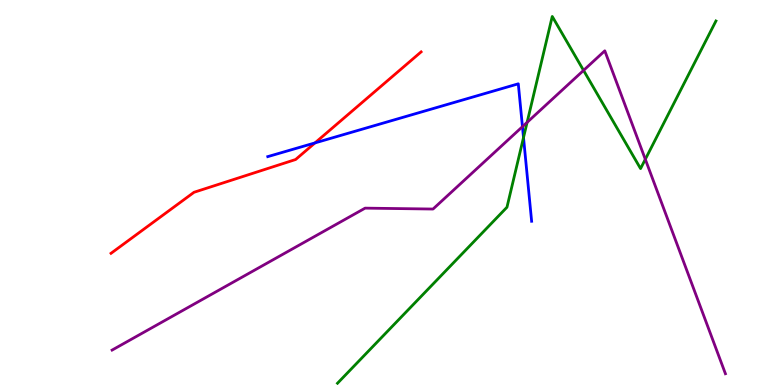[{'lines': ['blue', 'red'], 'intersections': [{'x': 4.06, 'y': 6.29}]}, {'lines': ['green', 'red'], 'intersections': []}, {'lines': ['purple', 'red'], 'intersections': []}, {'lines': ['blue', 'green'], 'intersections': [{'x': 6.75, 'y': 6.43}]}, {'lines': ['blue', 'purple'], 'intersections': [{'x': 6.74, 'y': 6.71}]}, {'lines': ['green', 'purple'], 'intersections': [{'x': 6.8, 'y': 6.82}, {'x': 7.53, 'y': 8.17}, {'x': 8.33, 'y': 5.86}]}]